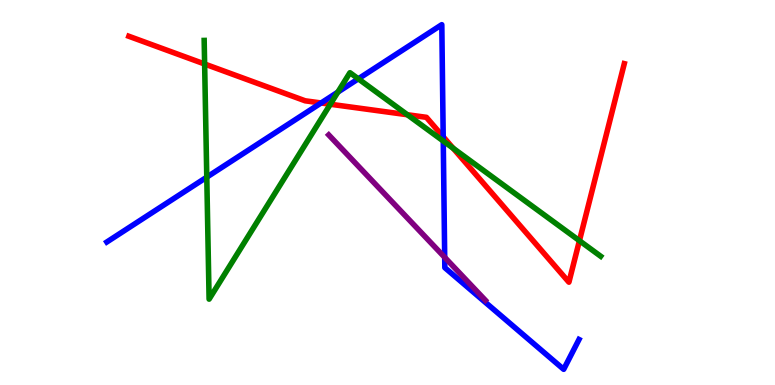[{'lines': ['blue', 'red'], 'intersections': [{'x': 4.14, 'y': 7.33}, {'x': 5.72, 'y': 6.45}]}, {'lines': ['green', 'red'], 'intersections': [{'x': 2.64, 'y': 8.34}, {'x': 4.26, 'y': 7.29}, {'x': 5.26, 'y': 7.02}, {'x': 5.85, 'y': 6.15}, {'x': 7.48, 'y': 3.75}]}, {'lines': ['purple', 'red'], 'intersections': []}, {'lines': ['blue', 'green'], 'intersections': [{'x': 2.67, 'y': 5.4}, {'x': 4.36, 'y': 7.61}, {'x': 4.62, 'y': 7.95}, {'x': 5.72, 'y': 6.34}]}, {'lines': ['blue', 'purple'], 'intersections': [{'x': 5.74, 'y': 3.32}]}, {'lines': ['green', 'purple'], 'intersections': []}]